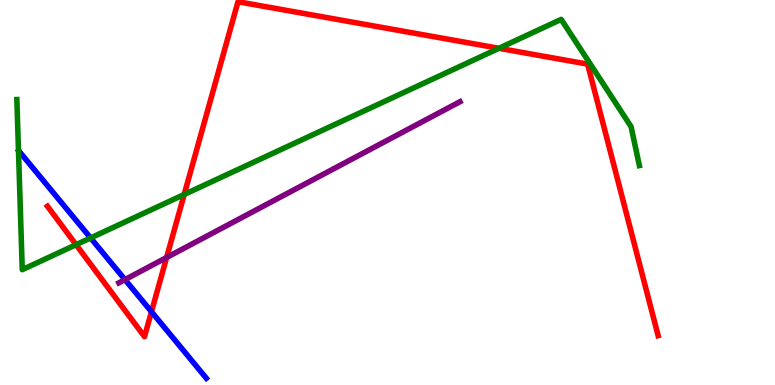[{'lines': ['blue', 'red'], 'intersections': [{'x': 1.95, 'y': 1.9}]}, {'lines': ['green', 'red'], 'intersections': [{'x': 0.982, 'y': 3.64}, {'x': 2.38, 'y': 4.95}, {'x': 6.44, 'y': 8.75}]}, {'lines': ['purple', 'red'], 'intersections': [{'x': 2.15, 'y': 3.31}]}, {'lines': ['blue', 'green'], 'intersections': [{'x': 1.17, 'y': 3.82}]}, {'lines': ['blue', 'purple'], 'intersections': [{'x': 1.61, 'y': 2.74}]}, {'lines': ['green', 'purple'], 'intersections': []}]